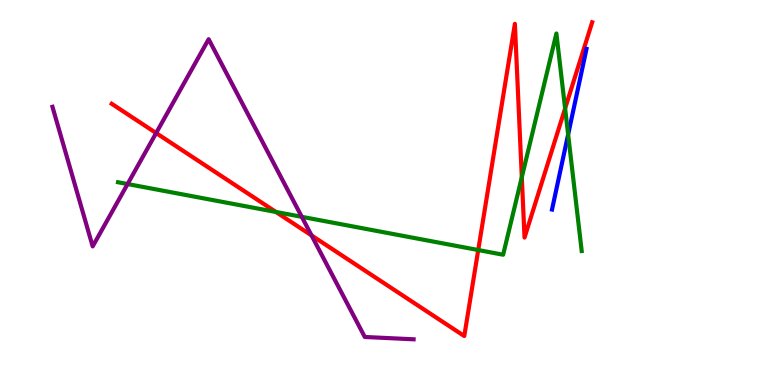[{'lines': ['blue', 'red'], 'intersections': []}, {'lines': ['green', 'red'], 'intersections': [{'x': 3.56, 'y': 4.49}, {'x': 6.17, 'y': 3.51}, {'x': 6.73, 'y': 5.4}, {'x': 7.29, 'y': 7.18}]}, {'lines': ['purple', 'red'], 'intersections': [{'x': 2.01, 'y': 6.54}, {'x': 4.02, 'y': 3.89}]}, {'lines': ['blue', 'green'], 'intersections': [{'x': 7.33, 'y': 6.51}]}, {'lines': ['blue', 'purple'], 'intersections': []}, {'lines': ['green', 'purple'], 'intersections': [{'x': 1.65, 'y': 5.22}, {'x': 3.89, 'y': 4.37}]}]